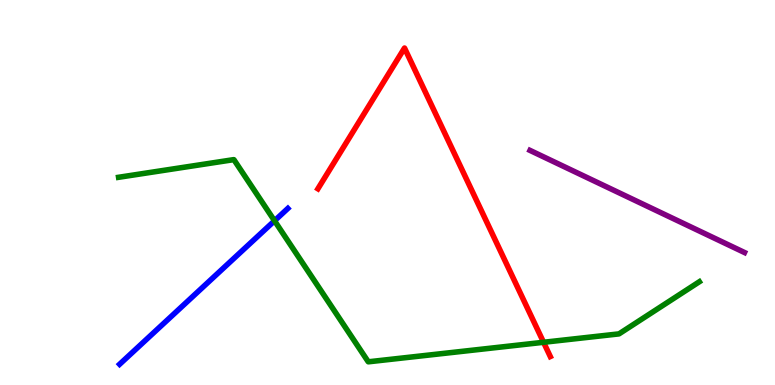[{'lines': ['blue', 'red'], 'intersections': []}, {'lines': ['green', 'red'], 'intersections': [{'x': 7.01, 'y': 1.11}]}, {'lines': ['purple', 'red'], 'intersections': []}, {'lines': ['blue', 'green'], 'intersections': [{'x': 3.54, 'y': 4.27}]}, {'lines': ['blue', 'purple'], 'intersections': []}, {'lines': ['green', 'purple'], 'intersections': []}]